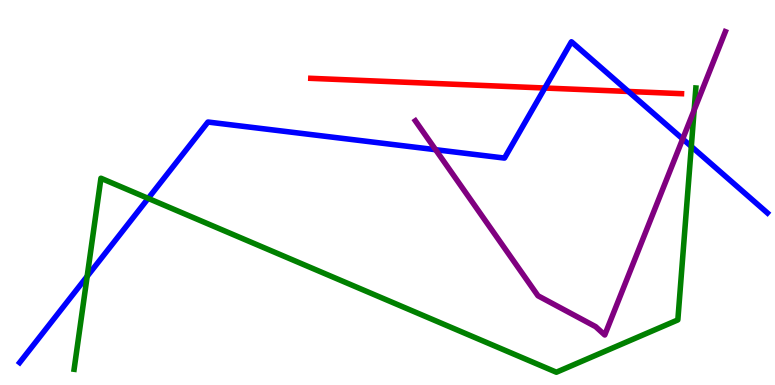[{'lines': ['blue', 'red'], 'intersections': [{'x': 7.03, 'y': 7.71}, {'x': 8.11, 'y': 7.62}]}, {'lines': ['green', 'red'], 'intersections': []}, {'lines': ['purple', 'red'], 'intersections': []}, {'lines': ['blue', 'green'], 'intersections': [{'x': 1.12, 'y': 2.82}, {'x': 1.91, 'y': 4.85}, {'x': 8.92, 'y': 6.2}]}, {'lines': ['blue', 'purple'], 'intersections': [{'x': 5.62, 'y': 6.11}, {'x': 8.81, 'y': 6.39}]}, {'lines': ['green', 'purple'], 'intersections': [{'x': 8.96, 'y': 7.14}]}]